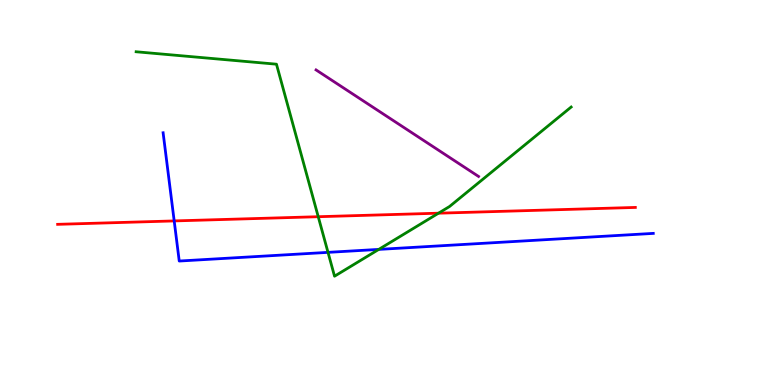[{'lines': ['blue', 'red'], 'intersections': [{'x': 2.25, 'y': 4.26}]}, {'lines': ['green', 'red'], 'intersections': [{'x': 4.11, 'y': 4.37}, {'x': 5.66, 'y': 4.46}]}, {'lines': ['purple', 'red'], 'intersections': []}, {'lines': ['blue', 'green'], 'intersections': [{'x': 4.23, 'y': 3.45}, {'x': 4.89, 'y': 3.52}]}, {'lines': ['blue', 'purple'], 'intersections': []}, {'lines': ['green', 'purple'], 'intersections': []}]